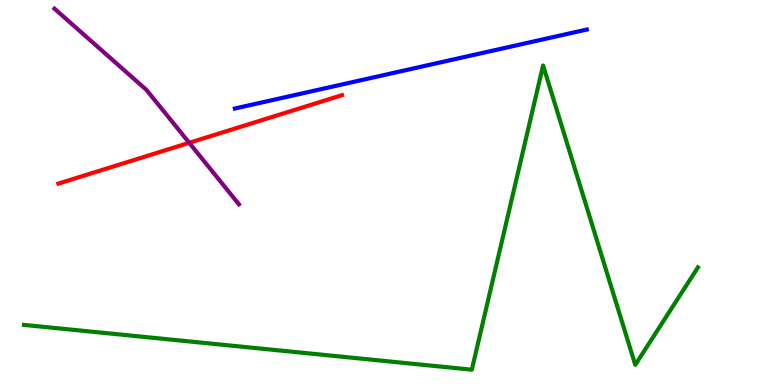[{'lines': ['blue', 'red'], 'intersections': []}, {'lines': ['green', 'red'], 'intersections': []}, {'lines': ['purple', 'red'], 'intersections': [{'x': 2.44, 'y': 6.29}]}, {'lines': ['blue', 'green'], 'intersections': []}, {'lines': ['blue', 'purple'], 'intersections': []}, {'lines': ['green', 'purple'], 'intersections': []}]